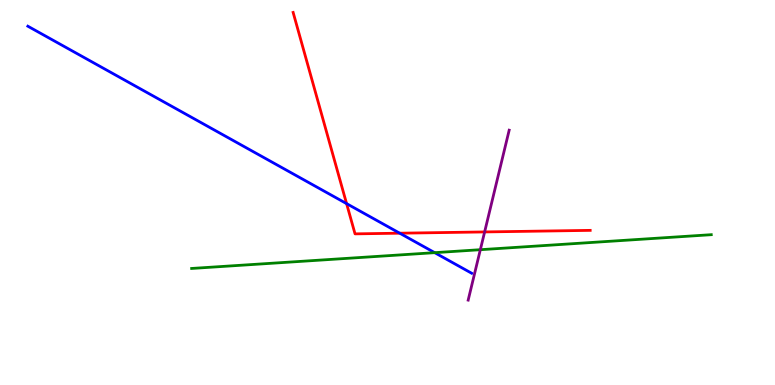[{'lines': ['blue', 'red'], 'intersections': [{'x': 4.47, 'y': 4.71}, {'x': 5.16, 'y': 3.94}]}, {'lines': ['green', 'red'], 'intersections': []}, {'lines': ['purple', 'red'], 'intersections': [{'x': 6.25, 'y': 3.98}]}, {'lines': ['blue', 'green'], 'intersections': [{'x': 5.61, 'y': 3.44}]}, {'lines': ['blue', 'purple'], 'intersections': []}, {'lines': ['green', 'purple'], 'intersections': [{'x': 6.2, 'y': 3.51}]}]